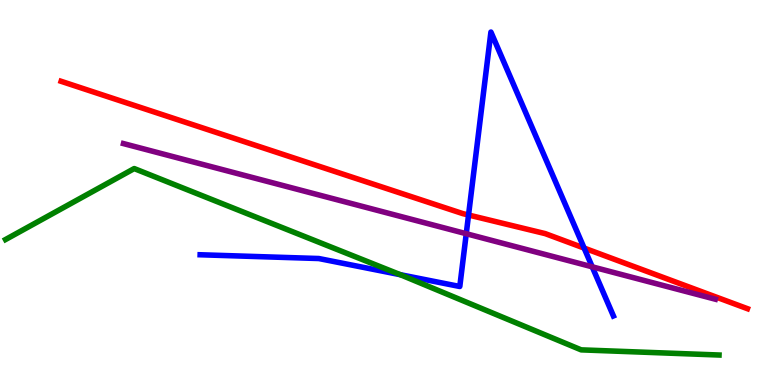[{'lines': ['blue', 'red'], 'intersections': [{'x': 6.05, 'y': 4.42}, {'x': 7.54, 'y': 3.56}]}, {'lines': ['green', 'red'], 'intersections': []}, {'lines': ['purple', 'red'], 'intersections': []}, {'lines': ['blue', 'green'], 'intersections': [{'x': 5.17, 'y': 2.86}]}, {'lines': ['blue', 'purple'], 'intersections': [{'x': 6.02, 'y': 3.93}, {'x': 7.64, 'y': 3.07}]}, {'lines': ['green', 'purple'], 'intersections': []}]